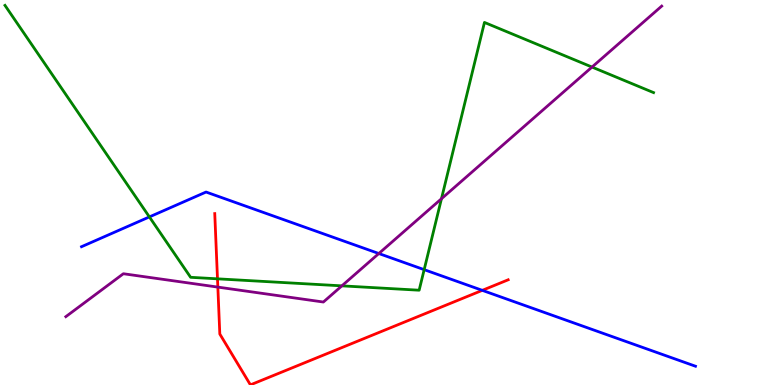[{'lines': ['blue', 'red'], 'intersections': [{'x': 6.22, 'y': 2.46}]}, {'lines': ['green', 'red'], 'intersections': [{'x': 2.81, 'y': 2.76}]}, {'lines': ['purple', 'red'], 'intersections': [{'x': 2.81, 'y': 2.54}]}, {'lines': ['blue', 'green'], 'intersections': [{'x': 1.93, 'y': 4.37}, {'x': 5.47, 'y': 3.0}]}, {'lines': ['blue', 'purple'], 'intersections': [{'x': 4.89, 'y': 3.42}]}, {'lines': ['green', 'purple'], 'intersections': [{'x': 4.41, 'y': 2.58}, {'x': 5.7, 'y': 4.84}, {'x': 7.64, 'y': 8.26}]}]